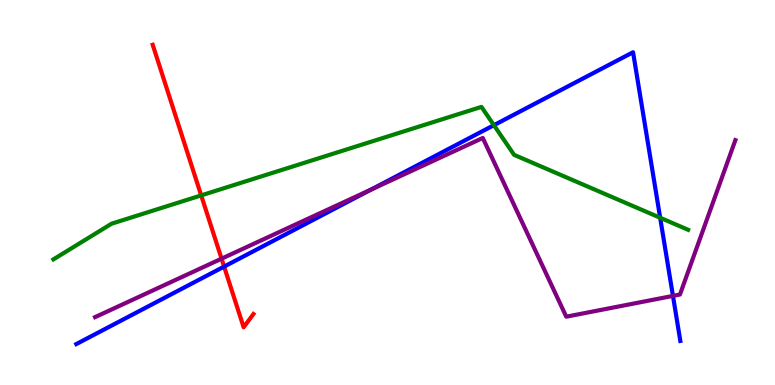[{'lines': ['blue', 'red'], 'intersections': [{'x': 2.89, 'y': 3.08}]}, {'lines': ['green', 'red'], 'intersections': [{'x': 2.6, 'y': 4.92}]}, {'lines': ['purple', 'red'], 'intersections': [{'x': 2.86, 'y': 3.28}]}, {'lines': ['blue', 'green'], 'intersections': [{'x': 6.37, 'y': 6.75}, {'x': 8.52, 'y': 4.34}]}, {'lines': ['blue', 'purple'], 'intersections': [{'x': 4.78, 'y': 5.07}, {'x': 8.68, 'y': 2.31}]}, {'lines': ['green', 'purple'], 'intersections': []}]